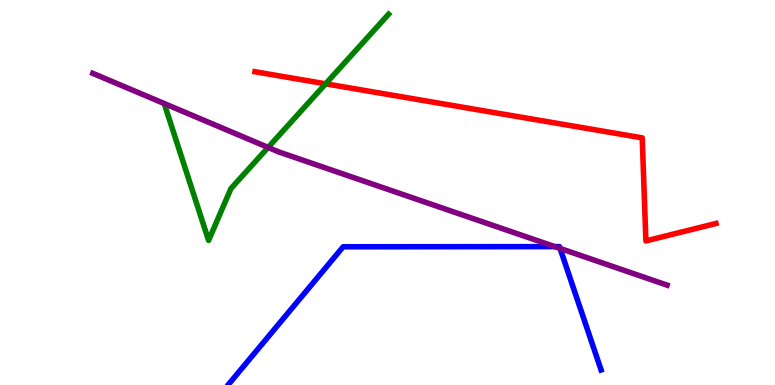[{'lines': ['blue', 'red'], 'intersections': []}, {'lines': ['green', 'red'], 'intersections': [{'x': 4.2, 'y': 7.82}]}, {'lines': ['purple', 'red'], 'intersections': []}, {'lines': ['blue', 'green'], 'intersections': []}, {'lines': ['blue', 'purple'], 'intersections': [{'x': 7.16, 'y': 3.59}, {'x': 7.23, 'y': 3.55}]}, {'lines': ['green', 'purple'], 'intersections': [{'x': 3.46, 'y': 6.17}]}]